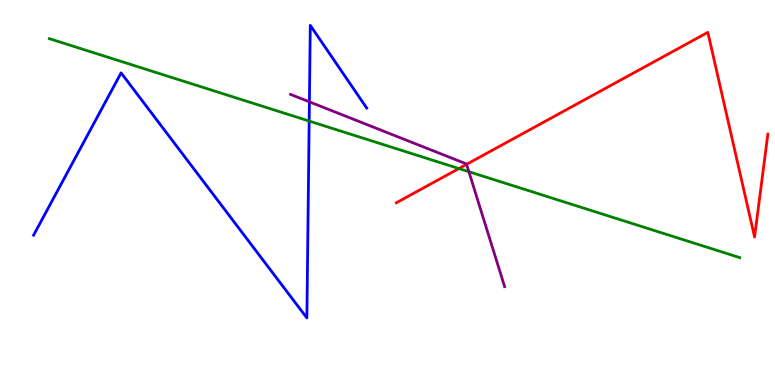[{'lines': ['blue', 'red'], 'intersections': []}, {'lines': ['green', 'red'], 'intersections': [{'x': 5.92, 'y': 5.62}]}, {'lines': ['purple', 'red'], 'intersections': [{'x': 6.02, 'y': 5.73}]}, {'lines': ['blue', 'green'], 'intersections': [{'x': 3.99, 'y': 6.86}]}, {'lines': ['blue', 'purple'], 'intersections': [{'x': 3.99, 'y': 7.35}]}, {'lines': ['green', 'purple'], 'intersections': [{'x': 6.05, 'y': 5.54}]}]